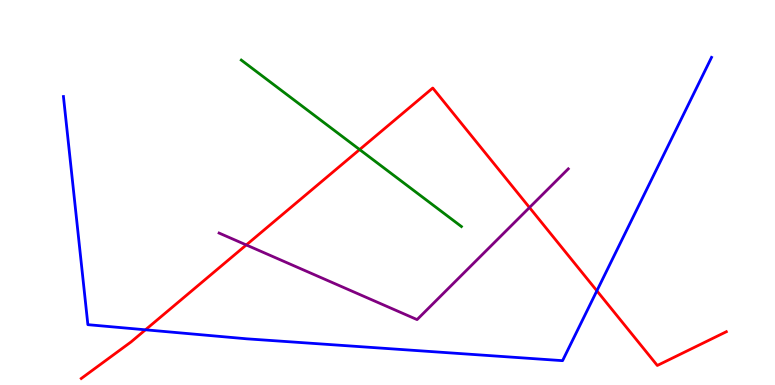[{'lines': ['blue', 'red'], 'intersections': [{'x': 1.88, 'y': 1.43}, {'x': 7.7, 'y': 2.45}]}, {'lines': ['green', 'red'], 'intersections': [{'x': 4.64, 'y': 6.12}]}, {'lines': ['purple', 'red'], 'intersections': [{'x': 3.18, 'y': 3.64}, {'x': 6.83, 'y': 4.61}]}, {'lines': ['blue', 'green'], 'intersections': []}, {'lines': ['blue', 'purple'], 'intersections': []}, {'lines': ['green', 'purple'], 'intersections': []}]